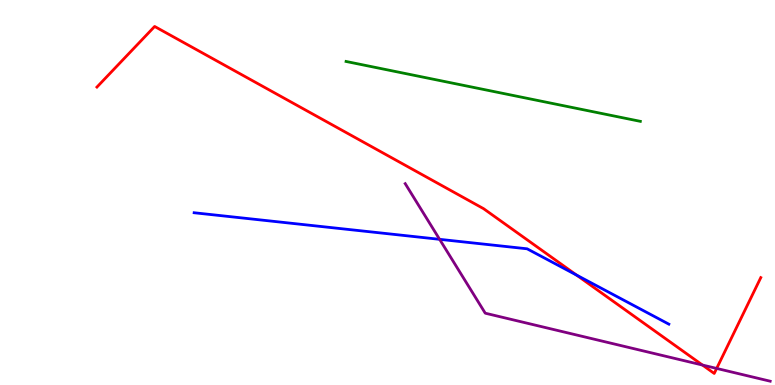[{'lines': ['blue', 'red'], 'intersections': [{'x': 7.44, 'y': 2.86}]}, {'lines': ['green', 'red'], 'intersections': []}, {'lines': ['purple', 'red'], 'intersections': [{'x': 9.06, 'y': 0.518}, {'x': 9.25, 'y': 0.43}]}, {'lines': ['blue', 'green'], 'intersections': []}, {'lines': ['blue', 'purple'], 'intersections': [{'x': 5.67, 'y': 3.78}]}, {'lines': ['green', 'purple'], 'intersections': []}]